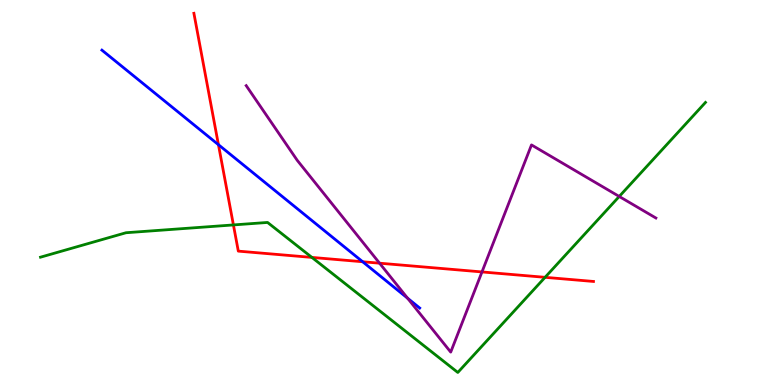[{'lines': ['blue', 'red'], 'intersections': [{'x': 2.82, 'y': 6.24}, {'x': 4.68, 'y': 3.2}]}, {'lines': ['green', 'red'], 'intersections': [{'x': 3.01, 'y': 4.16}, {'x': 4.02, 'y': 3.31}, {'x': 7.03, 'y': 2.8}]}, {'lines': ['purple', 'red'], 'intersections': [{'x': 4.9, 'y': 3.16}, {'x': 6.22, 'y': 2.94}]}, {'lines': ['blue', 'green'], 'intersections': []}, {'lines': ['blue', 'purple'], 'intersections': [{'x': 5.26, 'y': 2.26}]}, {'lines': ['green', 'purple'], 'intersections': [{'x': 7.99, 'y': 4.9}]}]